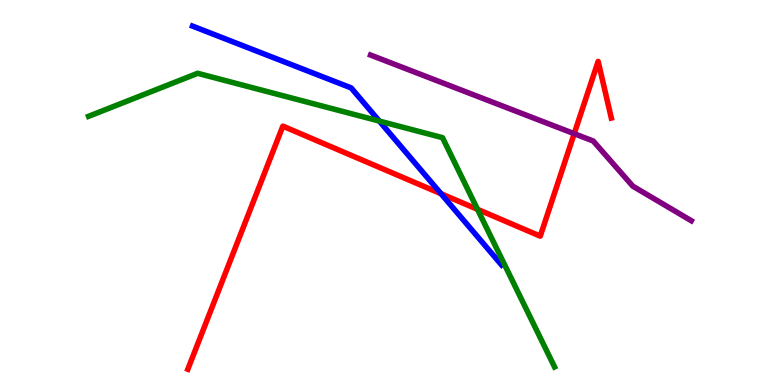[{'lines': ['blue', 'red'], 'intersections': [{'x': 5.69, 'y': 4.97}]}, {'lines': ['green', 'red'], 'intersections': [{'x': 6.16, 'y': 4.56}]}, {'lines': ['purple', 'red'], 'intersections': [{'x': 7.41, 'y': 6.53}]}, {'lines': ['blue', 'green'], 'intersections': [{'x': 4.89, 'y': 6.86}]}, {'lines': ['blue', 'purple'], 'intersections': []}, {'lines': ['green', 'purple'], 'intersections': []}]